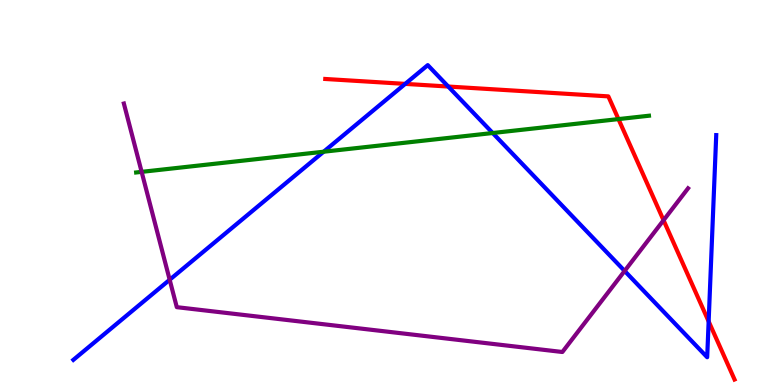[{'lines': ['blue', 'red'], 'intersections': [{'x': 5.23, 'y': 7.82}, {'x': 5.78, 'y': 7.75}, {'x': 9.14, 'y': 1.65}]}, {'lines': ['green', 'red'], 'intersections': [{'x': 7.98, 'y': 6.91}]}, {'lines': ['purple', 'red'], 'intersections': [{'x': 8.56, 'y': 4.28}]}, {'lines': ['blue', 'green'], 'intersections': [{'x': 4.18, 'y': 6.06}, {'x': 6.36, 'y': 6.55}]}, {'lines': ['blue', 'purple'], 'intersections': [{'x': 2.19, 'y': 2.73}, {'x': 8.06, 'y': 2.96}]}, {'lines': ['green', 'purple'], 'intersections': [{'x': 1.83, 'y': 5.54}]}]